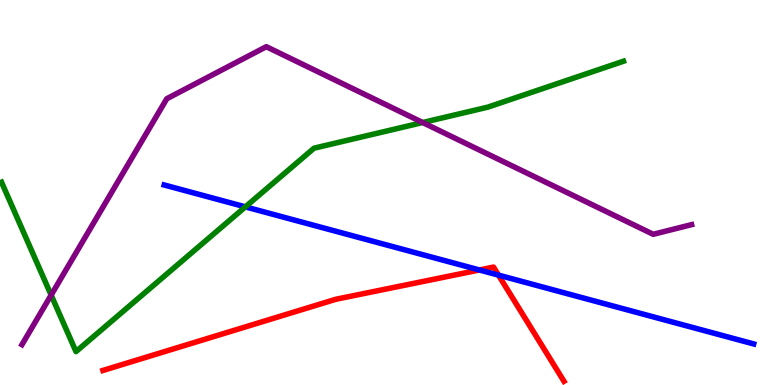[{'lines': ['blue', 'red'], 'intersections': [{'x': 6.19, 'y': 2.99}, {'x': 6.43, 'y': 2.85}]}, {'lines': ['green', 'red'], 'intersections': []}, {'lines': ['purple', 'red'], 'intersections': []}, {'lines': ['blue', 'green'], 'intersections': [{'x': 3.17, 'y': 4.63}]}, {'lines': ['blue', 'purple'], 'intersections': []}, {'lines': ['green', 'purple'], 'intersections': [{'x': 0.66, 'y': 2.34}, {'x': 5.45, 'y': 6.82}]}]